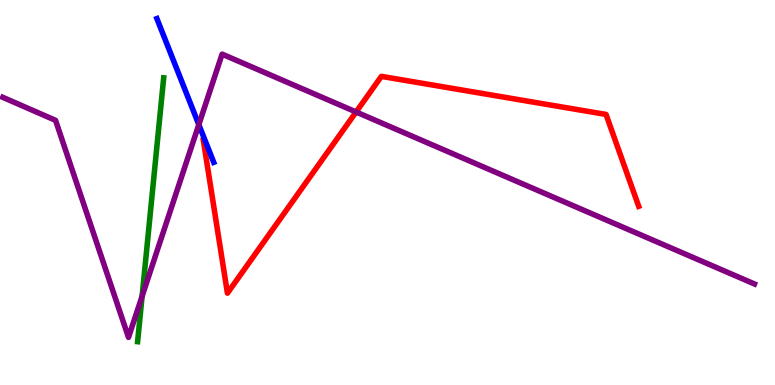[{'lines': ['blue', 'red'], 'intersections': []}, {'lines': ['green', 'red'], 'intersections': []}, {'lines': ['purple', 'red'], 'intersections': [{'x': 4.59, 'y': 7.09}]}, {'lines': ['blue', 'green'], 'intersections': []}, {'lines': ['blue', 'purple'], 'intersections': [{'x': 2.57, 'y': 6.76}]}, {'lines': ['green', 'purple'], 'intersections': [{'x': 1.83, 'y': 2.31}]}]